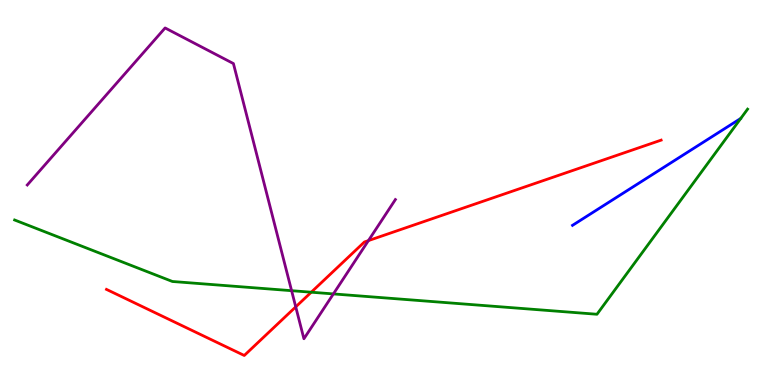[{'lines': ['blue', 'red'], 'intersections': []}, {'lines': ['green', 'red'], 'intersections': [{'x': 4.02, 'y': 2.41}]}, {'lines': ['purple', 'red'], 'intersections': [{'x': 3.82, 'y': 2.03}, {'x': 4.75, 'y': 3.75}]}, {'lines': ['blue', 'green'], 'intersections': []}, {'lines': ['blue', 'purple'], 'intersections': []}, {'lines': ['green', 'purple'], 'intersections': [{'x': 3.76, 'y': 2.45}, {'x': 4.3, 'y': 2.37}]}]